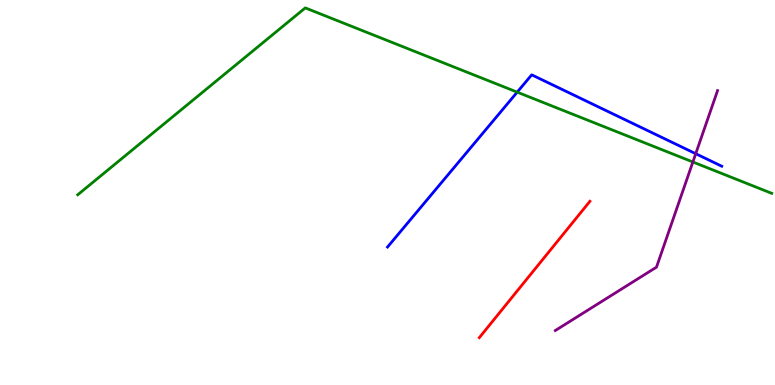[{'lines': ['blue', 'red'], 'intersections': []}, {'lines': ['green', 'red'], 'intersections': []}, {'lines': ['purple', 'red'], 'intersections': []}, {'lines': ['blue', 'green'], 'intersections': [{'x': 6.67, 'y': 7.61}]}, {'lines': ['blue', 'purple'], 'intersections': [{'x': 8.98, 'y': 6.01}]}, {'lines': ['green', 'purple'], 'intersections': [{'x': 8.94, 'y': 5.79}]}]